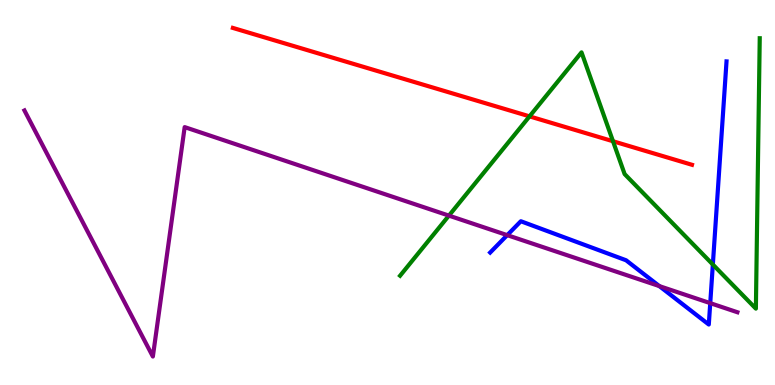[{'lines': ['blue', 'red'], 'intersections': []}, {'lines': ['green', 'red'], 'intersections': [{'x': 6.83, 'y': 6.98}, {'x': 7.91, 'y': 6.33}]}, {'lines': ['purple', 'red'], 'intersections': []}, {'lines': ['blue', 'green'], 'intersections': [{'x': 9.2, 'y': 3.13}]}, {'lines': ['blue', 'purple'], 'intersections': [{'x': 6.54, 'y': 3.89}, {'x': 8.51, 'y': 2.57}, {'x': 9.16, 'y': 2.13}]}, {'lines': ['green', 'purple'], 'intersections': [{'x': 5.79, 'y': 4.4}]}]